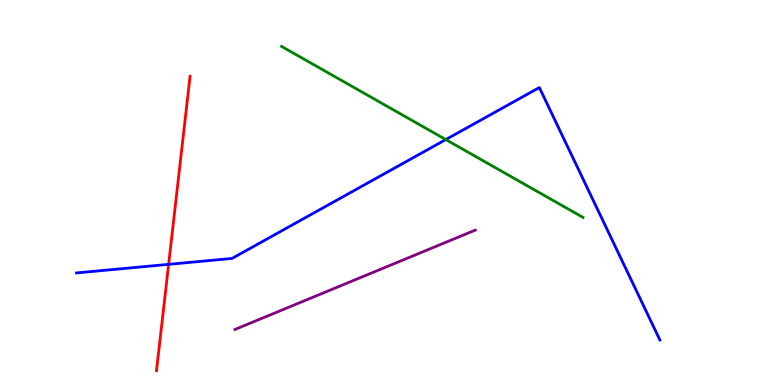[{'lines': ['blue', 'red'], 'intersections': [{'x': 2.18, 'y': 3.13}]}, {'lines': ['green', 'red'], 'intersections': []}, {'lines': ['purple', 'red'], 'intersections': []}, {'lines': ['blue', 'green'], 'intersections': [{'x': 5.75, 'y': 6.37}]}, {'lines': ['blue', 'purple'], 'intersections': []}, {'lines': ['green', 'purple'], 'intersections': []}]